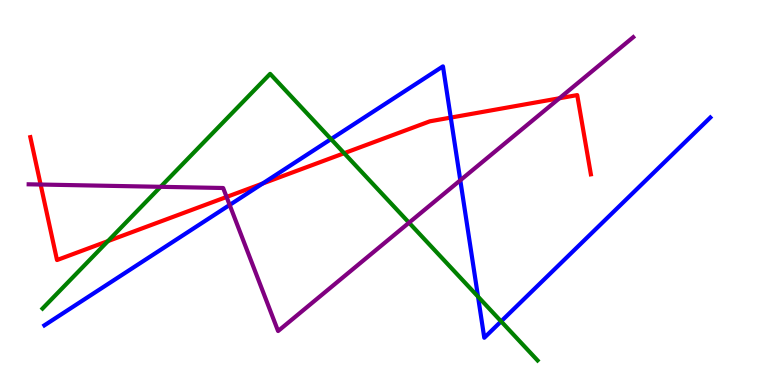[{'lines': ['blue', 'red'], 'intersections': [{'x': 3.39, 'y': 5.23}, {'x': 5.82, 'y': 6.95}]}, {'lines': ['green', 'red'], 'intersections': [{'x': 1.39, 'y': 3.74}, {'x': 4.44, 'y': 6.02}]}, {'lines': ['purple', 'red'], 'intersections': [{'x': 0.524, 'y': 5.21}, {'x': 2.92, 'y': 4.88}, {'x': 7.22, 'y': 7.45}]}, {'lines': ['blue', 'green'], 'intersections': [{'x': 4.27, 'y': 6.39}, {'x': 6.17, 'y': 2.3}, {'x': 6.47, 'y': 1.65}]}, {'lines': ['blue', 'purple'], 'intersections': [{'x': 2.96, 'y': 4.68}, {'x': 5.94, 'y': 5.32}]}, {'lines': ['green', 'purple'], 'intersections': [{'x': 2.07, 'y': 5.15}, {'x': 5.28, 'y': 4.22}]}]